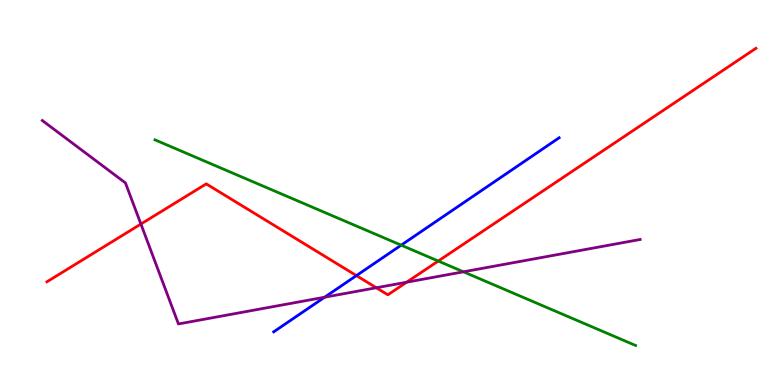[{'lines': ['blue', 'red'], 'intersections': [{'x': 4.6, 'y': 2.84}]}, {'lines': ['green', 'red'], 'intersections': [{'x': 5.66, 'y': 3.22}]}, {'lines': ['purple', 'red'], 'intersections': [{'x': 1.82, 'y': 4.18}, {'x': 4.86, 'y': 2.53}, {'x': 5.25, 'y': 2.67}]}, {'lines': ['blue', 'green'], 'intersections': [{'x': 5.18, 'y': 3.63}]}, {'lines': ['blue', 'purple'], 'intersections': [{'x': 4.19, 'y': 2.28}]}, {'lines': ['green', 'purple'], 'intersections': [{'x': 5.98, 'y': 2.94}]}]